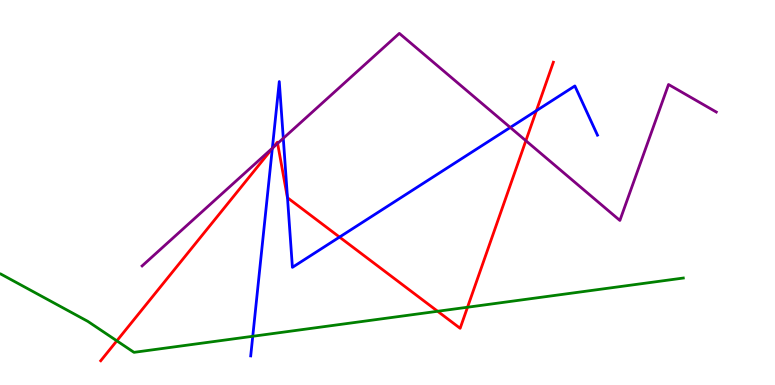[{'lines': ['blue', 'red'], 'intersections': [{'x': 3.51, 'y': 6.14}, {'x': 3.71, 'y': 4.86}, {'x': 4.38, 'y': 3.84}, {'x': 6.92, 'y': 7.12}]}, {'lines': ['green', 'red'], 'intersections': [{'x': 1.51, 'y': 1.15}, {'x': 5.65, 'y': 1.91}, {'x': 6.03, 'y': 2.02}]}, {'lines': ['purple', 'red'], 'intersections': [{'x': 3.52, 'y': 6.17}, {'x': 3.58, 'y': 6.27}, {'x': 6.79, 'y': 6.35}]}, {'lines': ['blue', 'green'], 'intersections': [{'x': 3.26, 'y': 1.27}]}, {'lines': ['blue', 'purple'], 'intersections': [{'x': 3.51, 'y': 6.15}, {'x': 3.66, 'y': 6.41}, {'x': 6.58, 'y': 6.69}]}, {'lines': ['green', 'purple'], 'intersections': []}]